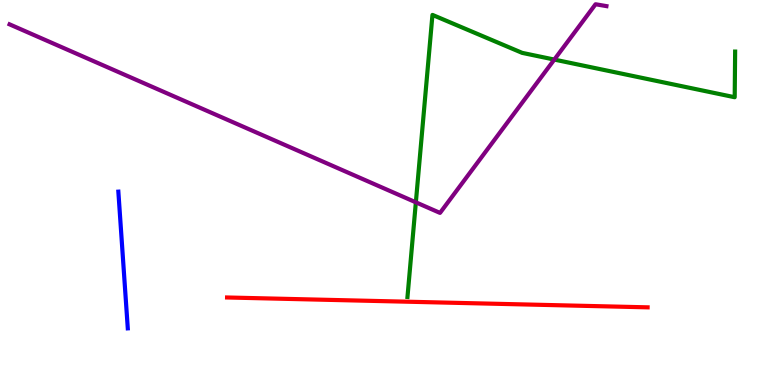[{'lines': ['blue', 'red'], 'intersections': []}, {'lines': ['green', 'red'], 'intersections': []}, {'lines': ['purple', 'red'], 'intersections': []}, {'lines': ['blue', 'green'], 'intersections': []}, {'lines': ['blue', 'purple'], 'intersections': []}, {'lines': ['green', 'purple'], 'intersections': [{'x': 5.37, 'y': 4.74}, {'x': 7.15, 'y': 8.45}]}]